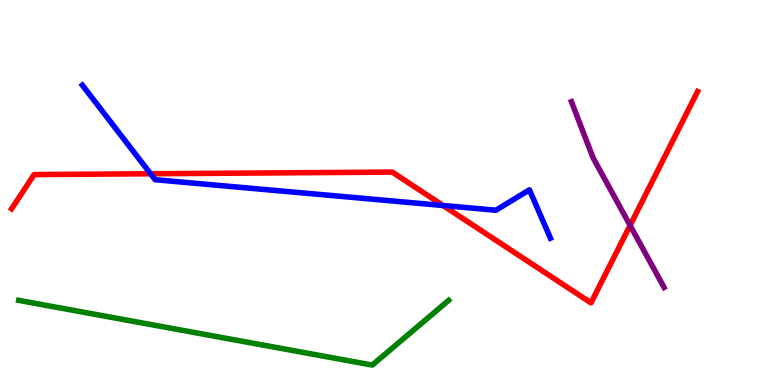[{'lines': ['blue', 'red'], 'intersections': [{'x': 1.94, 'y': 5.49}, {'x': 5.72, 'y': 4.66}]}, {'lines': ['green', 'red'], 'intersections': []}, {'lines': ['purple', 'red'], 'intersections': [{'x': 8.13, 'y': 4.15}]}, {'lines': ['blue', 'green'], 'intersections': []}, {'lines': ['blue', 'purple'], 'intersections': []}, {'lines': ['green', 'purple'], 'intersections': []}]